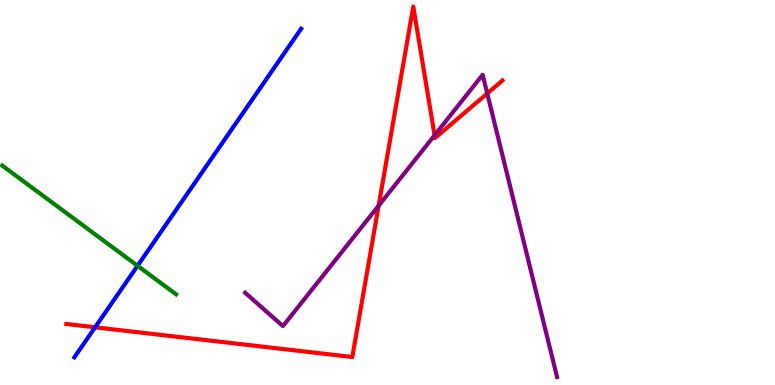[{'lines': ['blue', 'red'], 'intersections': [{'x': 1.23, 'y': 1.5}]}, {'lines': ['green', 'red'], 'intersections': []}, {'lines': ['purple', 'red'], 'intersections': [{'x': 4.89, 'y': 4.66}, {'x': 5.61, 'y': 6.49}, {'x': 6.29, 'y': 7.57}]}, {'lines': ['blue', 'green'], 'intersections': [{'x': 1.77, 'y': 3.1}]}, {'lines': ['blue', 'purple'], 'intersections': []}, {'lines': ['green', 'purple'], 'intersections': []}]